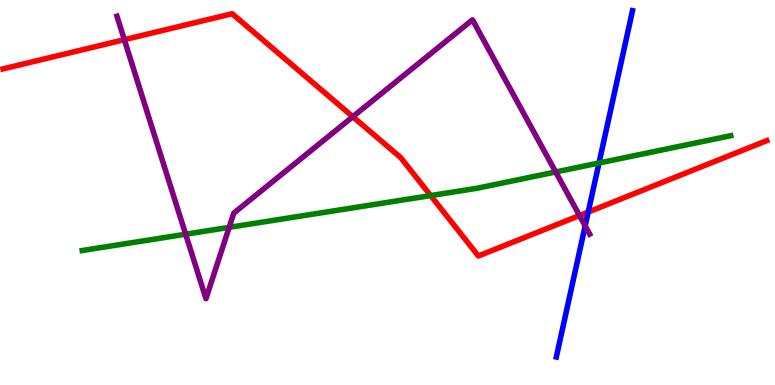[{'lines': ['blue', 'red'], 'intersections': [{'x': 7.59, 'y': 4.49}]}, {'lines': ['green', 'red'], 'intersections': [{'x': 5.56, 'y': 4.92}]}, {'lines': ['purple', 'red'], 'intersections': [{'x': 1.6, 'y': 8.97}, {'x': 4.55, 'y': 6.97}, {'x': 7.48, 'y': 4.4}]}, {'lines': ['blue', 'green'], 'intersections': [{'x': 7.73, 'y': 5.77}]}, {'lines': ['blue', 'purple'], 'intersections': [{'x': 7.55, 'y': 4.13}]}, {'lines': ['green', 'purple'], 'intersections': [{'x': 2.4, 'y': 3.92}, {'x': 2.96, 'y': 4.09}, {'x': 7.17, 'y': 5.53}]}]